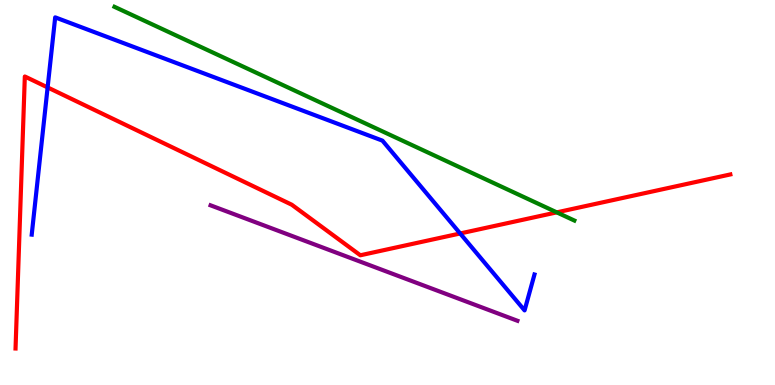[{'lines': ['blue', 'red'], 'intersections': [{'x': 0.614, 'y': 7.73}, {'x': 5.94, 'y': 3.94}]}, {'lines': ['green', 'red'], 'intersections': [{'x': 7.18, 'y': 4.48}]}, {'lines': ['purple', 'red'], 'intersections': []}, {'lines': ['blue', 'green'], 'intersections': []}, {'lines': ['blue', 'purple'], 'intersections': []}, {'lines': ['green', 'purple'], 'intersections': []}]